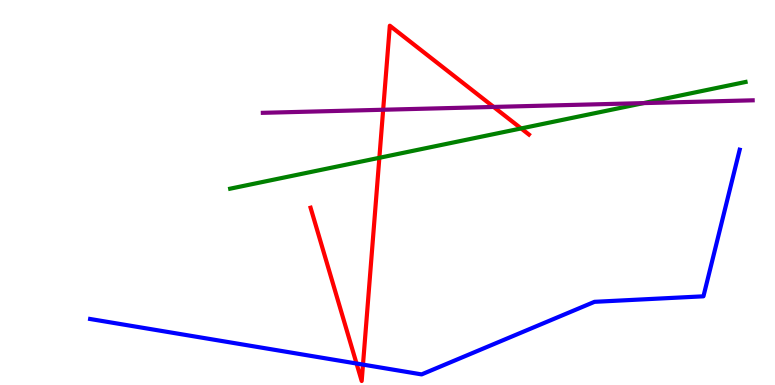[{'lines': ['blue', 'red'], 'intersections': [{'x': 4.6, 'y': 0.558}, {'x': 4.68, 'y': 0.53}]}, {'lines': ['green', 'red'], 'intersections': [{'x': 4.89, 'y': 5.9}, {'x': 6.72, 'y': 6.66}]}, {'lines': ['purple', 'red'], 'intersections': [{'x': 4.94, 'y': 7.15}, {'x': 6.37, 'y': 7.22}]}, {'lines': ['blue', 'green'], 'intersections': []}, {'lines': ['blue', 'purple'], 'intersections': []}, {'lines': ['green', 'purple'], 'intersections': [{'x': 8.3, 'y': 7.32}]}]